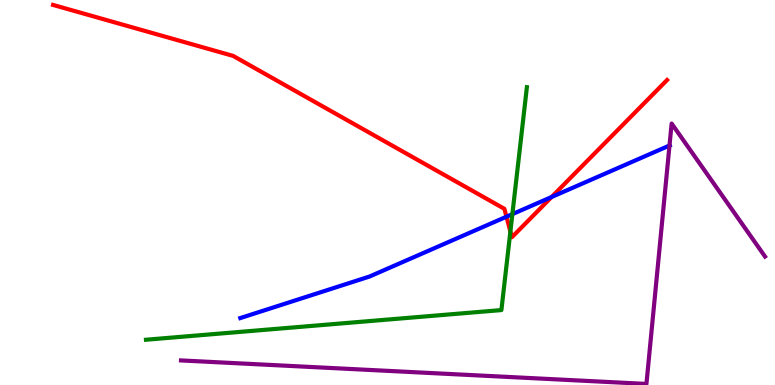[{'lines': ['blue', 'red'], 'intersections': [{'x': 6.54, 'y': 4.37}, {'x': 7.12, 'y': 4.88}]}, {'lines': ['green', 'red'], 'intersections': [{'x': 6.59, 'y': 3.99}]}, {'lines': ['purple', 'red'], 'intersections': []}, {'lines': ['blue', 'green'], 'intersections': [{'x': 6.61, 'y': 4.44}]}, {'lines': ['blue', 'purple'], 'intersections': [{'x': 8.64, 'y': 6.22}]}, {'lines': ['green', 'purple'], 'intersections': []}]